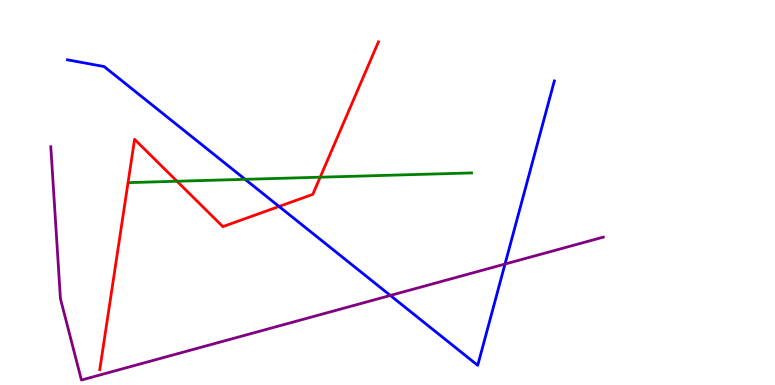[{'lines': ['blue', 'red'], 'intersections': [{'x': 3.6, 'y': 4.64}]}, {'lines': ['green', 'red'], 'intersections': [{'x': 2.28, 'y': 5.29}, {'x': 4.13, 'y': 5.4}]}, {'lines': ['purple', 'red'], 'intersections': []}, {'lines': ['blue', 'green'], 'intersections': [{'x': 3.16, 'y': 5.34}]}, {'lines': ['blue', 'purple'], 'intersections': [{'x': 5.04, 'y': 2.33}, {'x': 6.52, 'y': 3.14}]}, {'lines': ['green', 'purple'], 'intersections': []}]